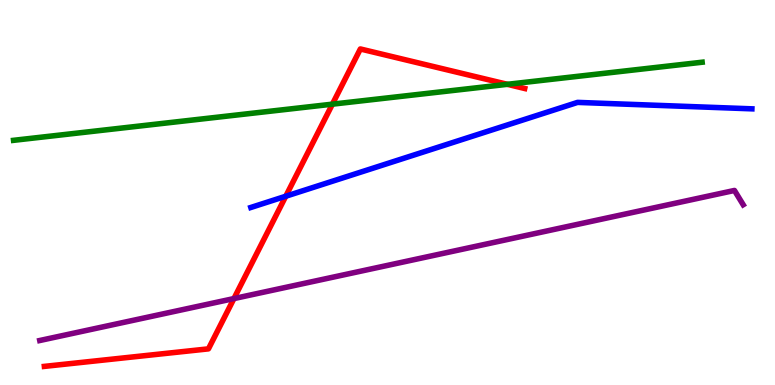[{'lines': ['blue', 'red'], 'intersections': [{'x': 3.69, 'y': 4.9}]}, {'lines': ['green', 'red'], 'intersections': [{'x': 4.29, 'y': 7.29}, {'x': 6.55, 'y': 7.81}]}, {'lines': ['purple', 'red'], 'intersections': [{'x': 3.02, 'y': 2.24}]}, {'lines': ['blue', 'green'], 'intersections': []}, {'lines': ['blue', 'purple'], 'intersections': []}, {'lines': ['green', 'purple'], 'intersections': []}]